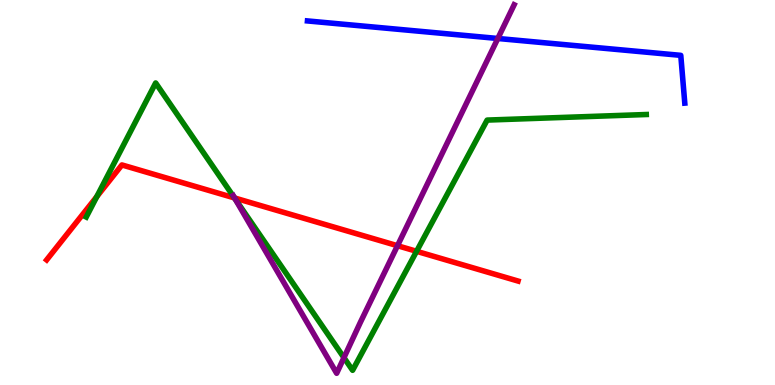[{'lines': ['blue', 'red'], 'intersections': []}, {'lines': ['green', 'red'], 'intersections': [{'x': 1.25, 'y': 4.89}, {'x': 3.03, 'y': 4.86}, {'x': 5.38, 'y': 3.47}]}, {'lines': ['purple', 'red'], 'intersections': [{'x': 3.03, 'y': 4.86}, {'x': 5.13, 'y': 3.62}]}, {'lines': ['blue', 'green'], 'intersections': []}, {'lines': ['blue', 'purple'], 'intersections': [{'x': 6.42, 'y': 9.0}]}, {'lines': ['green', 'purple'], 'intersections': [{'x': 3.03, 'y': 4.83}, {'x': 4.44, 'y': 0.71}]}]